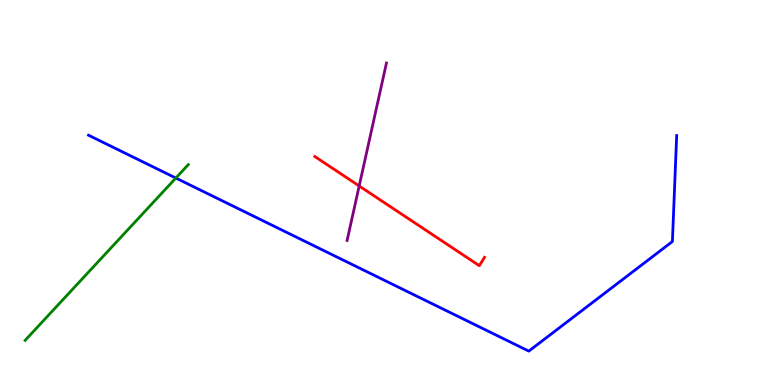[{'lines': ['blue', 'red'], 'intersections': []}, {'lines': ['green', 'red'], 'intersections': []}, {'lines': ['purple', 'red'], 'intersections': [{'x': 4.63, 'y': 5.17}]}, {'lines': ['blue', 'green'], 'intersections': [{'x': 2.27, 'y': 5.38}]}, {'lines': ['blue', 'purple'], 'intersections': []}, {'lines': ['green', 'purple'], 'intersections': []}]